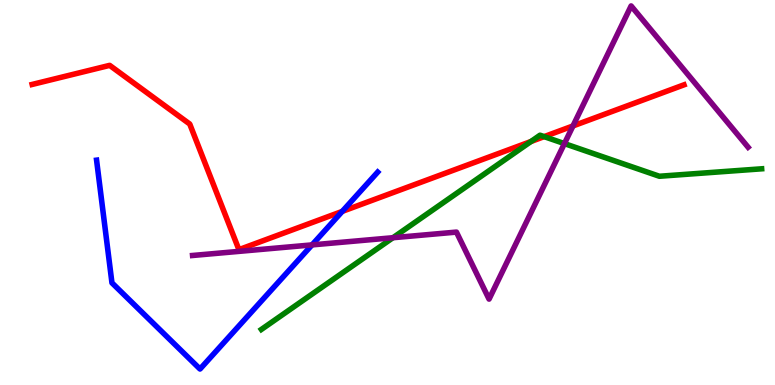[{'lines': ['blue', 'red'], 'intersections': [{'x': 4.42, 'y': 4.51}]}, {'lines': ['green', 'red'], 'intersections': [{'x': 6.85, 'y': 6.32}, {'x': 7.02, 'y': 6.45}]}, {'lines': ['purple', 'red'], 'intersections': [{'x': 7.39, 'y': 6.73}]}, {'lines': ['blue', 'green'], 'intersections': []}, {'lines': ['blue', 'purple'], 'intersections': [{'x': 4.03, 'y': 3.64}]}, {'lines': ['green', 'purple'], 'intersections': [{'x': 5.07, 'y': 3.83}, {'x': 7.28, 'y': 6.27}]}]